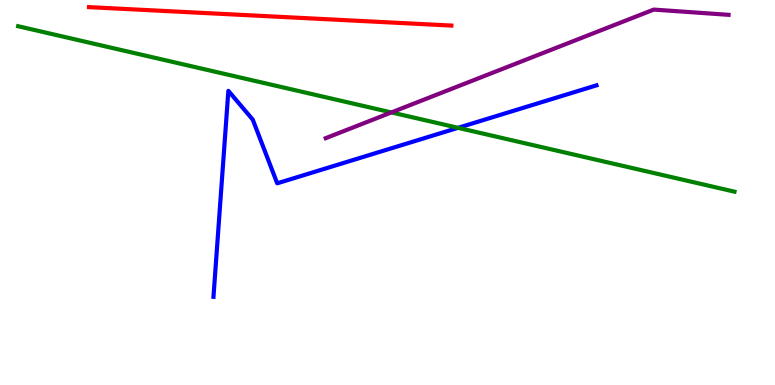[{'lines': ['blue', 'red'], 'intersections': []}, {'lines': ['green', 'red'], 'intersections': []}, {'lines': ['purple', 'red'], 'intersections': []}, {'lines': ['blue', 'green'], 'intersections': [{'x': 5.91, 'y': 6.68}]}, {'lines': ['blue', 'purple'], 'intersections': []}, {'lines': ['green', 'purple'], 'intersections': [{'x': 5.05, 'y': 7.08}]}]